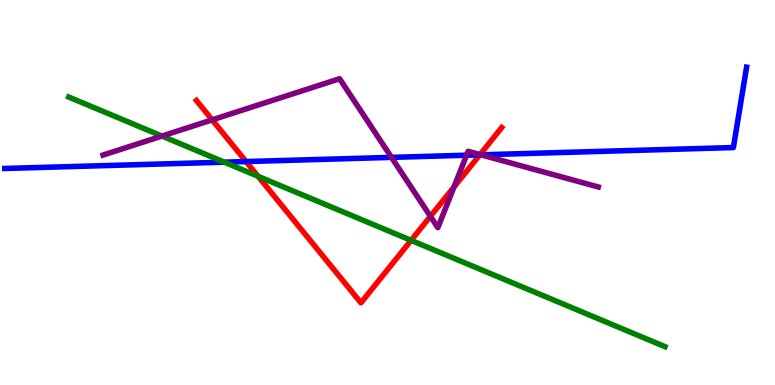[{'lines': ['blue', 'red'], 'intersections': [{'x': 3.18, 'y': 5.8}, {'x': 6.19, 'y': 5.98}]}, {'lines': ['green', 'red'], 'intersections': [{'x': 3.33, 'y': 5.42}, {'x': 5.3, 'y': 3.76}]}, {'lines': ['purple', 'red'], 'intersections': [{'x': 2.74, 'y': 6.89}, {'x': 5.55, 'y': 4.38}, {'x': 5.86, 'y': 5.14}, {'x': 6.19, 'y': 5.99}]}, {'lines': ['blue', 'green'], 'intersections': [{'x': 2.89, 'y': 5.79}]}, {'lines': ['blue', 'purple'], 'intersections': [{'x': 5.05, 'y': 5.91}, {'x': 6.02, 'y': 5.97}, {'x': 6.21, 'y': 5.98}]}, {'lines': ['green', 'purple'], 'intersections': [{'x': 2.09, 'y': 6.47}]}]